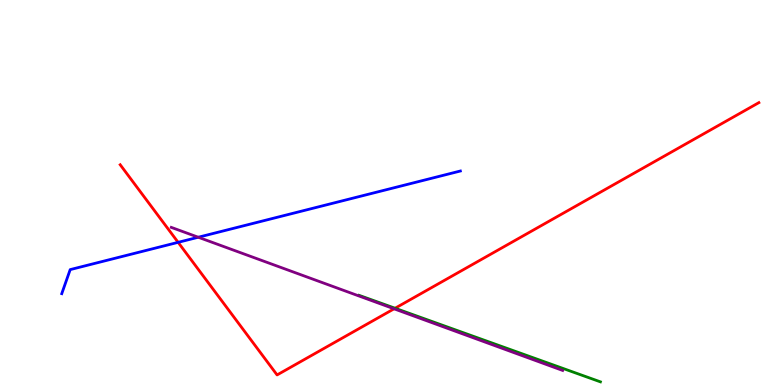[{'lines': ['blue', 'red'], 'intersections': [{'x': 2.3, 'y': 3.71}]}, {'lines': ['green', 'red'], 'intersections': [{'x': 5.1, 'y': 1.99}]}, {'lines': ['purple', 'red'], 'intersections': [{'x': 5.08, 'y': 1.98}]}, {'lines': ['blue', 'green'], 'intersections': []}, {'lines': ['blue', 'purple'], 'intersections': [{'x': 2.56, 'y': 3.84}]}, {'lines': ['green', 'purple'], 'intersections': []}]